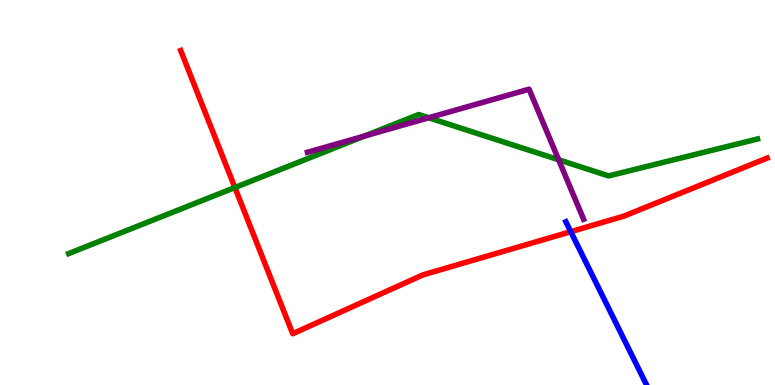[{'lines': ['blue', 'red'], 'intersections': [{'x': 7.36, 'y': 3.98}]}, {'lines': ['green', 'red'], 'intersections': [{'x': 3.03, 'y': 5.13}]}, {'lines': ['purple', 'red'], 'intersections': []}, {'lines': ['blue', 'green'], 'intersections': []}, {'lines': ['blue', 'purple'], 'intersections': []}, {'lines': ['green', 'purple'], 'intersections': [{'x': 4.7, 'y': 6.47}, {'x': 5.53, 'y': 6.94}, {'x': 7.21, 'y': 5.85}]}]